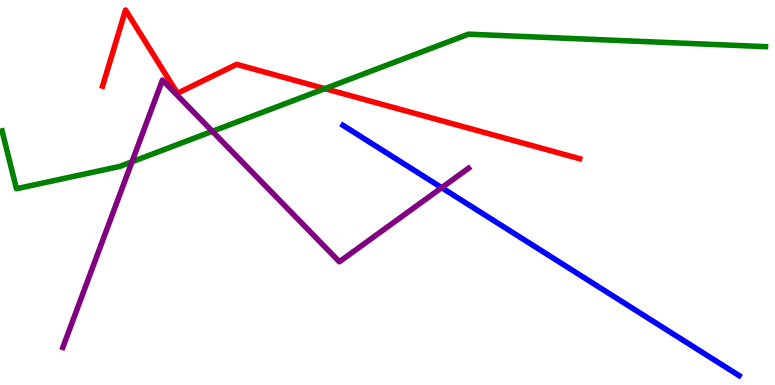[{'lines': ['blue', 'red'], 'intersections': []}, {'lines': ['green', 'red'], 'intersections': [{'x': 4.19, 'y': 7.7}]}, {'lines': ['purple', 'red'], 'intersections': []}, {'lines': ['blue', 'green'], 'intersections': []}, {'lines': ['blue', 'purple'], 'intersections': [{'x': 5.7, 'y': 5.12}]}, {'lines': ['green', 'purple'], 'intersections': [{'x': 1.7, 'y': 5.8}, {'x': 2.74, 'y': 6.59}]}]